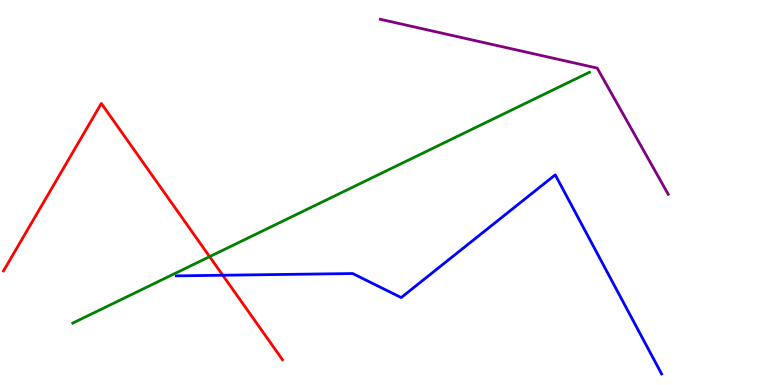[{'lines': ['blue', 'red'], 'intersections': [{'x': 2.87, 'y': 2.85}]}, {'lines': ['green', 'red'], 'intersections': [{'x': 2.7, 'y': 3.33}]}, {'lines': ['purple', 'red'], 'intersections': []}, {'lines': ['blue', 'green'], 'intersections': []}, {'lines': ['blue', 'purple'], 'intersections': []}, {'lines': ['green', 'purple'], 'intersections': []}]